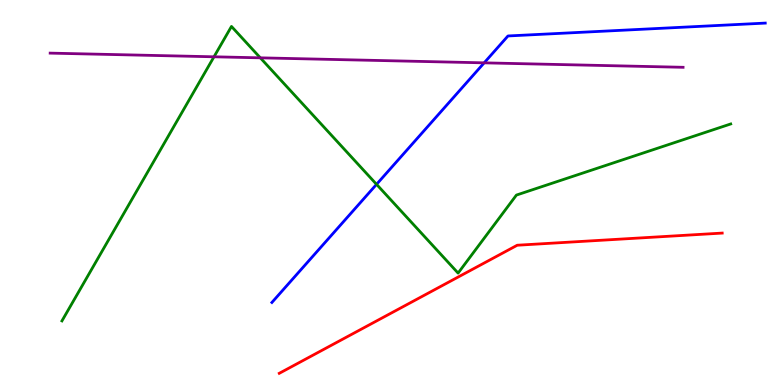[{'lines': ['blue', 'red'], 'intersections': []}, {'lines': ['green', 'red'], 'intersections': []}, {'lines': ['purple', 'red'], 'intersections': []}, {'lines': ['blue', 'green'], 'intersections': [{'x': 4.86, 'y': 5.21}]}, {'lines': ['blue', 'purple'], 'intersections': [{'x': 6.25, 'y': 8.37}]}, {'lines': ['green', 'purple'], 'intersections': [{'x': 2.76, 'y': 8.52}, {'x': 3.36, 'y': 8.5}]}]